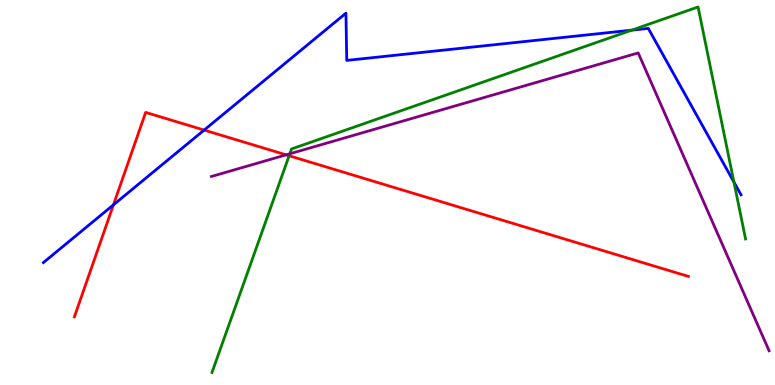[{'lines': ['blue', 'red'], 'intersections': [{'x': 1.46, 'y': 4.68}, {'x': 2.63, 'y': 6.62}]}, {'lines': ['green', 'red'], 'intersections': [{'x': 3.73, 'y': 5.95}]}, {'lines': ['purple', 'red'], 'intersections': [{'x': 3.69, 'y': 5.98}]}, {'lines': ['blue', 'green'], 'intersections': [{'x': 8.15, 'y': 9.22}, {'x': 9.47, 'y': 5.27}]}, {'lines': ['blue', 'purple'], 'intersections': []}, {'lines': ['green', 'purple'], 'intersections': [{'x': 3.74, 'y': 6.01}]}]